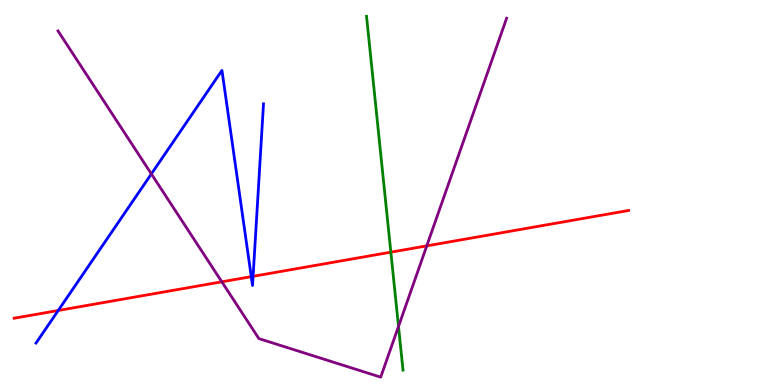[{'lines': ['blue', 'red'], 'intersections': [{'x': 0.751, 'y': 1.94}, {'x': 3.24, 'y': 2.81}, {'x': 3.27, 'y': 2.82}]}, {'lines': ['green', 'red'], 'intersections': [{'x': 5.04, 'y': 3.45}]}, {'lines': ['purple', 'red'], 'intersections': [{'x': 2.86, 'y': 2.68}, {'x': 5.51, 'y': 3.61}]}, {'lines': ['blue', 'green'], 'intersections': []}, {'lines': ['blue', 'purple'], 'intersections': [{'x': 1.95, 'y': 5.48}]}, {'lines': ['green', 'purple'], 'intersections': [{'x': 5.14, 'y': 1.52}]}]